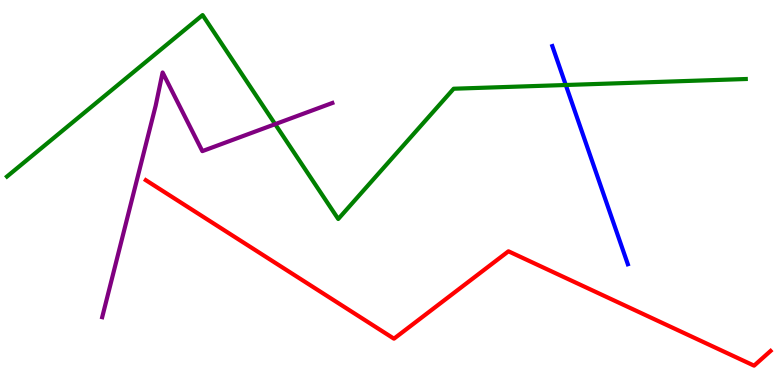[{'lines': ['blue', 'red'], 'intersections': []}, {'lines': ['green', 'red'], 'intersections': []}, {'lines': ['purple', 'red'], 'intersections': []}, {'lines': ['blue', 'green'], 'intersections': [{'x': 7.3, 'y': 7.79}]}, {'lines': ['blue', 'purple'], 'intersections': []}, {'lines': ['green', 'purple'], 'intersections': [{'x': 3.55, 'y': 6.78}]}]